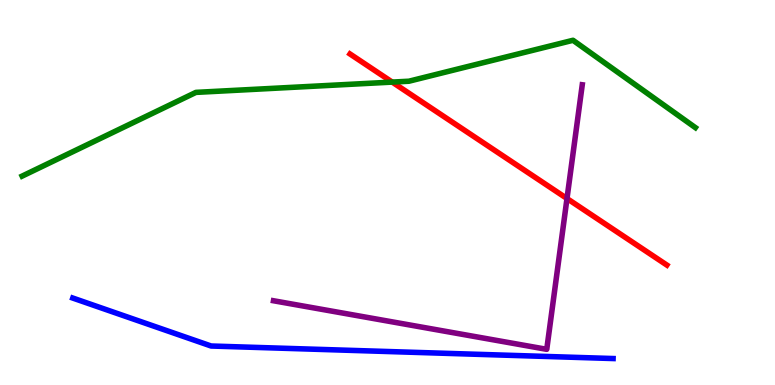[{'lines': ['blue', 'red'], 'intersections': []}, {'lines': ['green', 'red'], 'intersections': [{'x': 5.06, 'y': 7.87}]}, {'lines': ['purple', 'red'], 'intersections': [{'x': 7.32, 'y': 4.84}]}, {'lines': ['blue', 'green'], 'intersections': []}, {'lines': ['blue', 'purple'], 'intersections': []}, {'lines': ['green', 'purple'], 'intersections': []}]